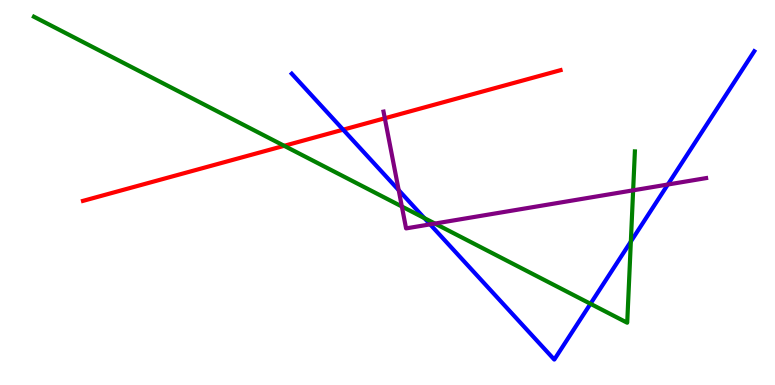[{'lines': ['blue', 'red'], 'intersections': [{'x': 4.43, 'y': 6.63}]}, {'lines': ['green', 'red'], 'intersections': [{'x': 3.67, 'y': 6.21}]}, {'lines': ['purple', 'red'], 'intersections': [{'x': 4.97, 'y': 6.93}]}, {'lines': ['blue', 'green'], 'intersections': [{'x': 5.48, 'y': 4.33}, {'x': 7.62, 'y': 2.11}, {'x': 8.14, 'y': 3.73}]}, {'lines': ['blue', 'purple'], 'intersections': [{'x': 5.14, 'y': 5.06}, {'x': 5.55, 'y': 4.17}, {'x': 8.62, 'y': 5.21}]}, {'lines': ['green', 'purple'], 'intersections': [{'x': 5.19, 'y': 4.64}, {'x': 5.61, 'y': 4.19}, {'x': 8.17, 'y': 5.06}]}]